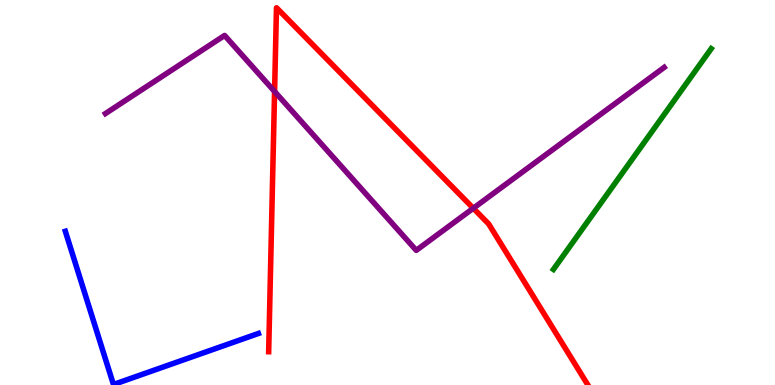[{'lines': ['blue', 'red'], 'intersections': []}, {'lines': ['green', 'red'], 'intersections': []}, {'lines': ['purple', 'red'], 'intersections': [{'x': 3.54, 'y': 7.62}, {'x': 6.11, 'y': 4.59}]}, {'lines': ['blue', 'green'], 'intersections': []}, {'lines': ['blue', 'purple'], 'intersections': []}, {'lines': ['green', 'purple'], 'intersections': []}]